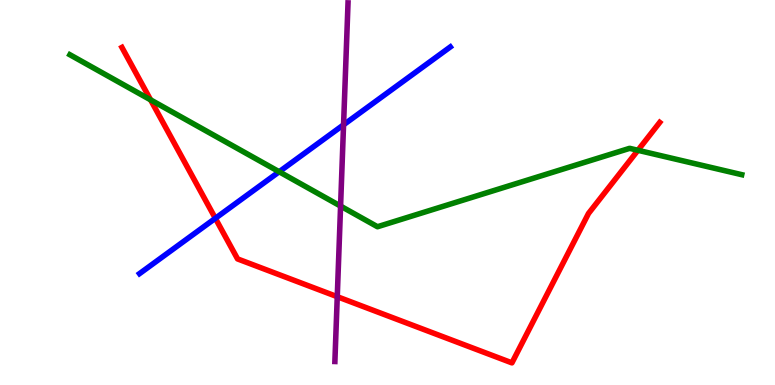[{'lines': ['blue', 'red'], 'intersections': [{'x': 2.78, 'y': 4.33}]}, {'lines': ['green', 'red'], 'intersections': [{'x': 1.94, 'y': 7.41}, {'x': 8.23, 'y': 6.1}]}, {'lines': ['purple', 'red'], 'intersections': [{'x': 4.35, 'y': 2.29}]}, {'lines': ['blue', 'green'], 'intersections': [{'x': 3.6, 'y': 5.54}]}, {'lines': ['blue', 'purple'], 'intersections': [{'x': 4.43, 'y': 6.76}]}, {'lines': ['green', 'purple'], 'intersections': [{'x': 4.39, 'y': 4.65}]}]